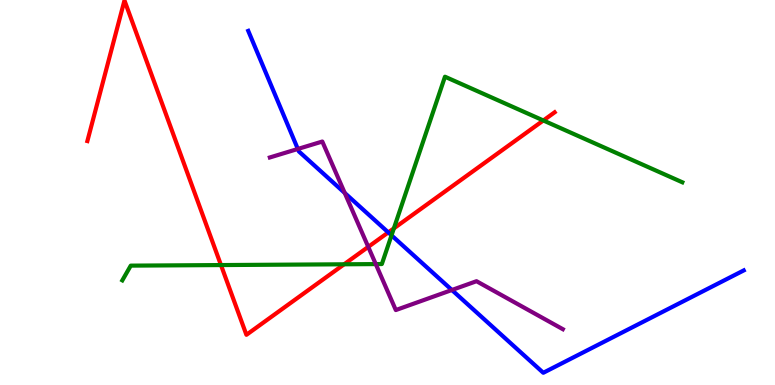[{'lines': ['blue', 'red'], 'intersections': [{'x': 5.01, 'y': 3.96}]}, {'lines': ['green', 'red'], 'intersections': [{'x': 2.85, 'y': 3.12}, {'x': 4.44, 'y': 3.14}, {'x': 5.08, 'y': 4.07}, {'x': 7.01, 'y': 6.87}]}, {'lines': ['purple', 'red'], 'intersections': [{'x': 4.75, 'y': 3.59}]}, {'lines': ['blue', 'green'], 'intersections': [{'x': 5.05, 'y': 3.89}]}, {'lines': ['blue', 'purple'], 'intersections': [{'x': 3.84, 'y': 6.13}, {'x': 4.45, 'y': 4.99}, {'x': 5.83, 'y': 2.47}]}, {'lines': ['green', 'purple'], 'intersections': [{'x': 4.85, 'y': 3.14}]}]